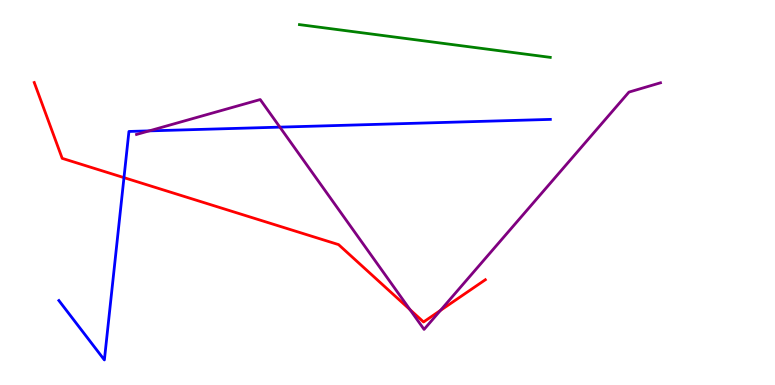[{'lines': ['blue', 'red'], 'intersections': [{'x': 1.6, 'y': 5.39}]}, {'lines': ['green', 'red'], 'intersections': []}, {'lines': ['purple', 'red'], 'intersections': [{'x': 5.29, 'y': 1.96}, {'x': 5.68, 'y': 1.94}]}, {'lines': ['blue', 'green'], 'intersections': []}, {'lines': ['blue', 'purple'], 'intersections': [{'x': 1.92, 'y': 6.6}, {'x': 3.61, 'y': 6.7}]}, {'lines': ['green', 'purple'], 'intersections': []}]